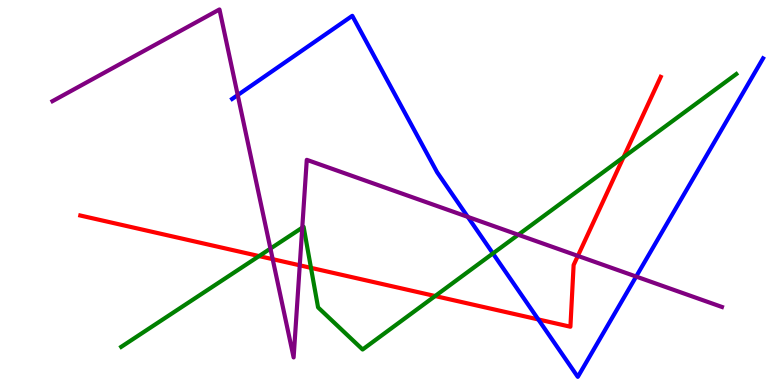[{'lines': ['blue', 'red'], 'intersections': [{'x': 6.95, 'y': 1.7}]}, {'lines': ['green', 'red'], 'intersections': [{'x': 3.34, 'y': 3.35}, {'x': 4.01, 'y': 3.04}, {'x': 5.61, 'y': 2.31}, {'x': 8.05, 'y': 5.92}]}, {'lines': ['purple', 'red'], 'intersections': [{'x': 3.52, 'y': 3.27}, {'x': 3.87, 'y': 3.11}, {'x': 7.46, 'y': 3.35}]}, {'lines': ['blue', 'green'], 'intersections': [{'x': 6.36, 'y': 3.42}]}, {'lines': ['blue', 'purple'], 'intersections': [{'x': 3.07, 'y': 7.53}, {'x': 6.04, 'y': 4.37}, {'x': 8.21, 'y': 2.82}]}, {'lines': ['green', 'purple'], 'intersections': [{'x': 3.49, 'y': 3.54}, {'x': 3.9, 'y': 4.09}, {'x': 6.69, 'y': 3.9}]}]